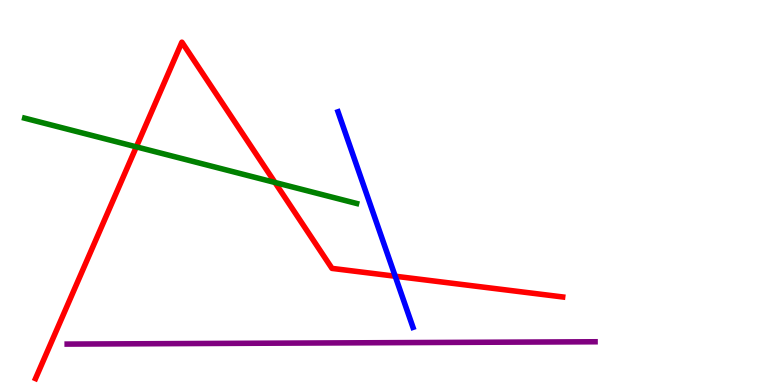[{'lines': ['blue', 'red'], 'intersections': [{'x': 5.1, 'y': 2.83}]}, {'lines': ['green', 'red'], 'intersections': [{'x': 1.76, 'y': 6.19}, {'x': 3.55, 'y': 5.26}]}, {'lines': ['purple', 'red'], 'intersections': []}, {'lines': ['blue', 'green'], 'intersections': []}, {'lines': ['blue', 'purple'], 'intersections': []}, {'lines': ['green', 'purple'], 'intersections': []}]